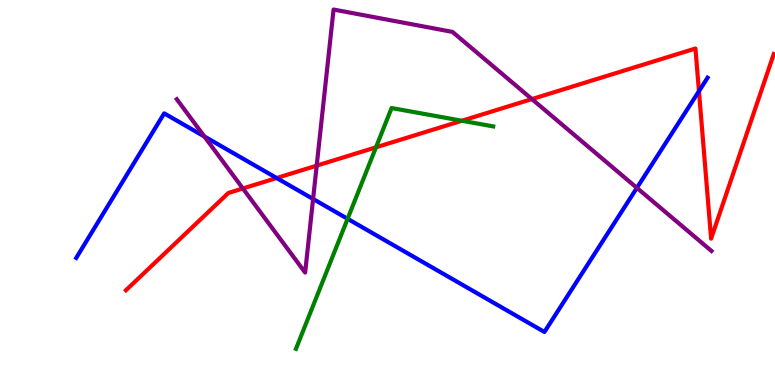[{'lines': ['blue', 'red'], 'intersections': [{'x': 3.57, 'y': 5.38}, {'x': 9.02, 'y': 7.63}]}, {'lines': ['green', 'red'], 'intersections': [{'x': 4.85, 'y': 6.17}, {'x': 5.96, 'y': 6.86}]}, {'lines': ['purple', 'red'], 'intersections': [{'x': 3.13, 'y': 5.1}, {'x': 4.09, 'y': 5.7}, {'x': 6.86, 'y': 7.43}]}, {'lines': ['blue', 'green'], 'intersections': [{'x': 4.49, 'y': 4.32}]}, {'lines': ['blue', 'purple'], 'intersections': [{'x': 2.64, 'y': 6.46}, {'x': 4.04, 'y': 4.83}, {'x': 8.22, 'y': 5.12}]}, {'lines': ['green', 'purple'], 'intersections': []}]